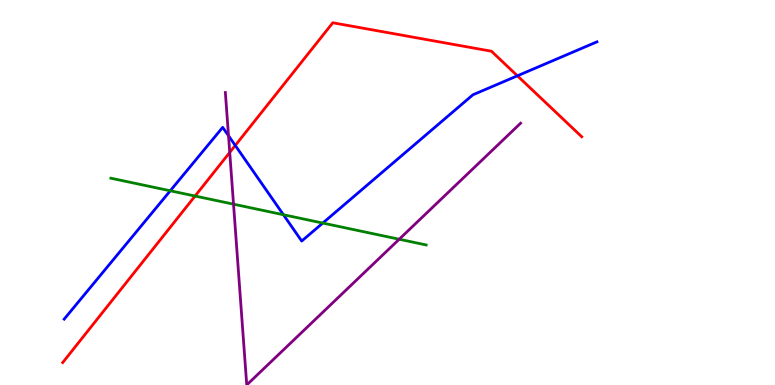[{'lines': ['blue', 'red'], 'intersections': [{'x': 3.04, 'y': 6.22}, {'x': 6.68, 'y': 8.03}]}, {'lines': ['green', 'red'], 'intersections': [{'x': 2.52, 'y': 4.91}]}, {'lines': ['purple', 'red'], 'intersections': [{'x': 2.96, 'y': 6.04}]}, {'lines': ['blue', 'green'], 'intersections': [{'x': 2.2, 'y': 5.04}, {'x': 3.66, 'y': 4.42}, {'x': 4.16, 'y': 4.21}]}, {'lines': ['blue', 'purple'], 'intersections': [{'x': 2.95, 'y': 6.47}]}, {'lines': ['green', 'purple'], 'intersections': [{'x': 3.01, 'y': 4.7}, {'x': 5.15, 'y': 3.79}]}]